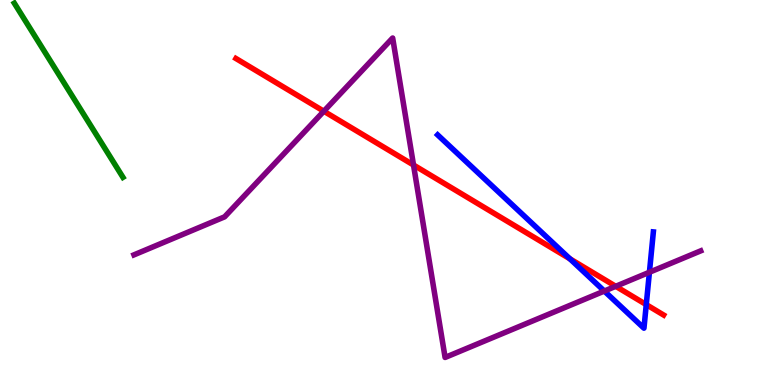[{'lines': ['blue', 'red'], 'intersections': [{'x': 7.35, 'y': 3.28}, {'x': 8.34, 'y': 2.09}]}, {'lines': ['green', 'red'], 'intersections': []}, {'lines': ['purple', 'red'], 'intersections': [{'x': 4.18, 'y': 7.11}, {'x': 5.34, 'y': 5.71}, {'x': 7.94, 'y': 2.56}]}, {'lines': ['blue', 'green'], 'intersections': []}, {'lines': ['blue', 'purple'], 'intersections': [{'x': 7.8, 'y': 2.44}, {'x': 8.38, 'y': 2.93}]}, {'lines': ['green', 'purple'], 'intersections': []}]